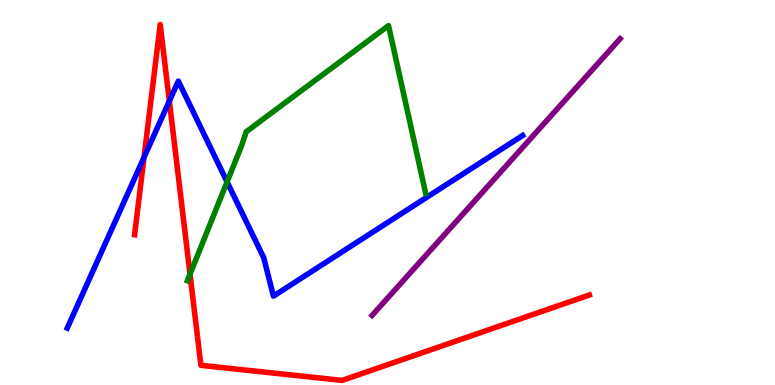[{'lines': ['blue', 'red'], 'intersections': [{'x': 1.86, 'y': 5.91}, {'x': 2.19, 'y': 7.38}]}, {'lines': ['green', 'red'], 'intersections': [{'x': 2.45, 'y': 2.88}]}, {'lines': ['purple', 'red'], 'intersections': []}, {'lines': ['blue', 'green'], 'intersections': [{'x': 2.93, 'y': 5.28}]}, {'lines': ['blue', 'purple'], 'intersections': []}, {'lines': ['green', 'purple'], 'intersections': []}]